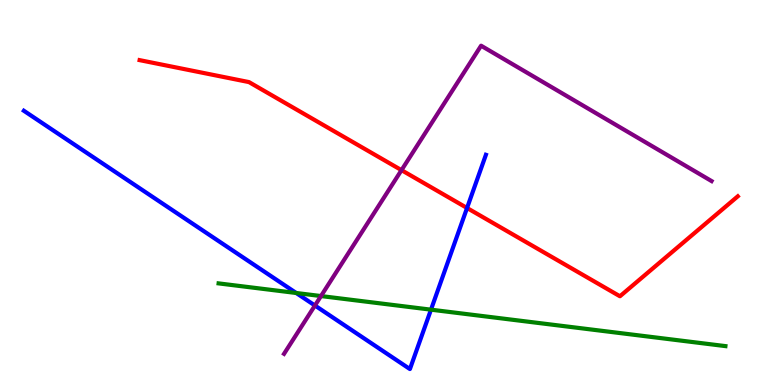[{'lines': ['blue', 'red'], 'intersections': [{'x': 6.03, 'y': 4.6}]}, {'lines': ['green', 'red'], 'intersections': []}, {'lines': ['purple', 'red'], 'intersections': [{'x': 5.18, 'y': 5.58}]}, {'lines': ['blue', 'green'], 'intersections': [{'x': 3.82, 'y': 2.39}, {'x': 5.56, 'y': 1.96}]}, {'lines': ['blue', 'purple'], 'intersections': [{'x': 4.06, 'y': 2.06}]}, {'lines': ['green', 'purple'], 'intersections': [{'x': 4.14, 'y': 2.31}]}]